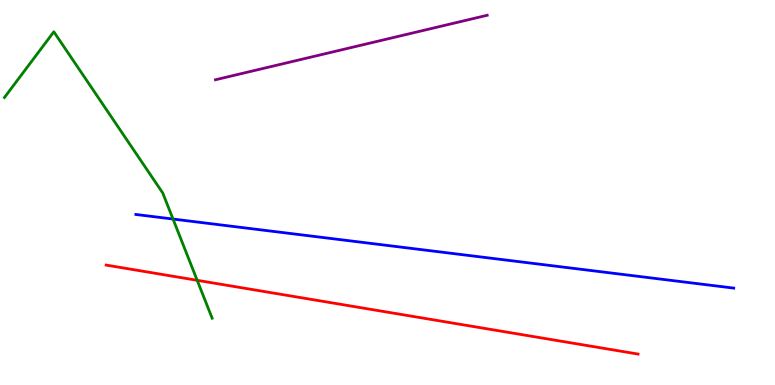[{'lines': ['blue', 'red'], 'intersections': []}, {'lines': ['green', 'red'], 'intersections': [{'x': 2.54, 'y': 2.72}]}, {'lines': ['purple', 'red'], 'intersections': []}, {'lines': ['blue', 'green'], 'intersections': [{'x': 2.23, 'y': 4.31}]}, {'lines': ['blue', 'purple'], 'intersections': []}, {'lines': ['green', 'purple'], 'intersections': []}]